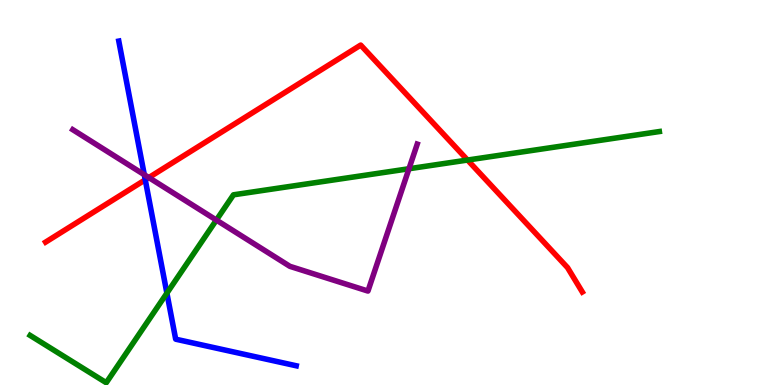[{'lines': ['blue', 'red'], 'intersections': [{'x': 1.87, 'y': 5.33}]}, {'lines': ['green', 'red'], 'intersections': [{'x': 6.03, 'y': 5.84}]}, {'lines': ['purple', 'red'], 'intersections': [{'x': 1.92, 'y': 5.39}]}, {'lines': ['blue', 'green'], 'intersections': [{'x': 2.15, 'y': 2.39}]}, {'lines': ['blue', 'purple'], 'intersections': [{'x': 1.86, 'y': 5.46}]}, {'lines': ['green', 'purple'], 'intersections': [{'x': 2.79, 'y': 4.28}, {'x': 5.28, 'y': 5.62}]}]